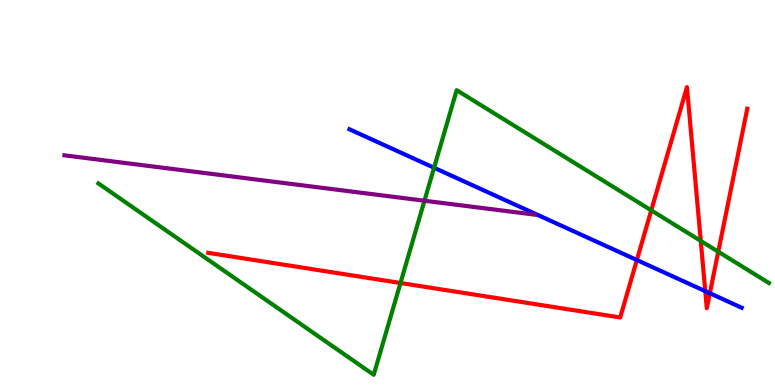[{'lines': ['blue', 'red'], 'intersections': [{'x': 8.22, 'y': 3.25}, {'x': 9.1, 'y': 2.44}, {'x': 9.16, 'y': 2.38}]}, {'lines': ['green', 'red'], 'intersections': [{'x': 5.17, 'y': 2.65}, {'x': 8.4, 'y': 4.54}, {'x': 9.04, 'y': 3.74}, {'x': 9.27, 'y': 3.46}]}, {'lines': ['purple', 'red'], 'intersections': []}, {'lines': ['blue', 'green'], 'intersections': [{'x': 5.6, 'y': 5.64}]}, {'lines': ['blue', 'purple'], 'intersections': []}, {'lines': ['green', 'purple'], 'intersections': [{'x': 5.48, 'y': 4.79}]}]